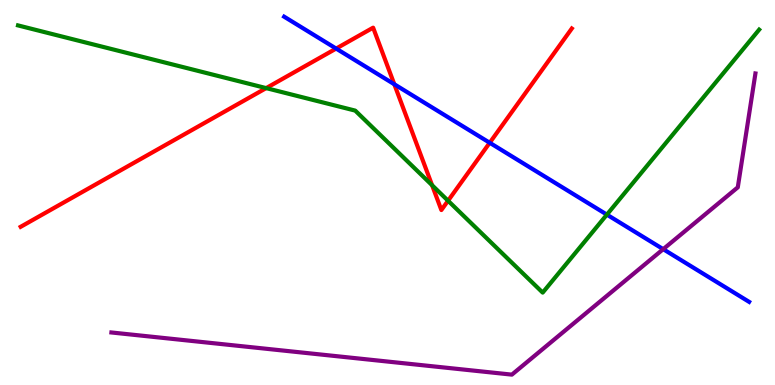[{'lines': ['blue', 'red'], 'intersections': [{'x': 4.34, 'y': 8.74}, {'x': 5.09, 'y': 7.81}, {'x': 6.32, 'y': 6.29}]}, {'lines': ['green', 'red'], 'intersections': [{'x': 3.43, 'y': 7.71}, {'x': 5.58, 'y': 5.19}, {'x': 5.78, 'y': 4.79}]}, {'lines': ['purple', 'red'], 'intersections': []}, {'lines': ['blue', 'green'], 'intersections': [{'x': 7.83, 'y': 4.43}]}, {'lines': ['blue', 'purple'], 'intersections': [{'x': 8.56, 'y': 3.53}]}, {'lines': ['green', 'purple'], 'intersections': []}]